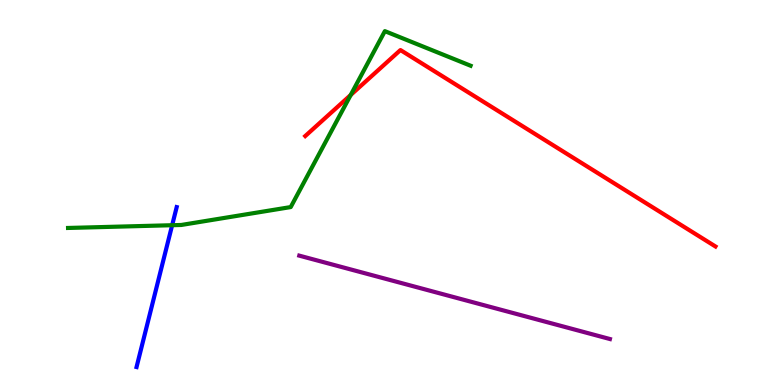[{'lines': ['blue', 'red'], 'intersections': []}, {'lines': ['green', 'red'], 'intersections': [{'x': 4.53, 'y': 7.53}]}, {'lines': ['purple', 'red'], 'intersections': []}, {'lines': ['blue', 'green'], 'intersections': [{'x': 2.22, 'y': 4.15}]}, {'lines': ['blue', 'purple'], 'intersections': []}, {'lines': ['green', 'purple'], 'intersections': []}]